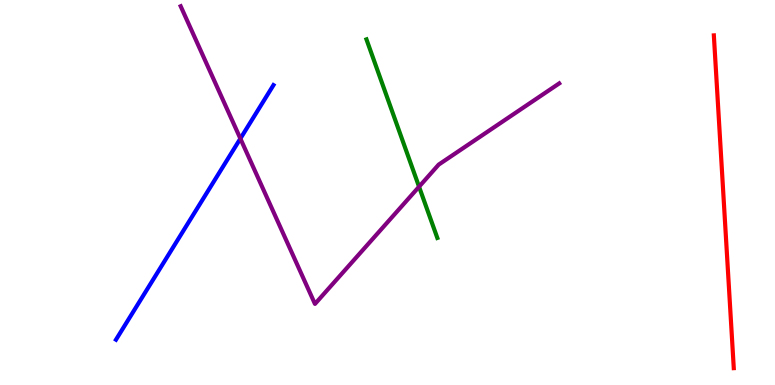[{'lines': ['blue', 'red'], 'intersections': []}, {'lines': ['green', 'red'], 'intersections': []}, {'lines': ['purple', 'red'], 'intersections': []}, {'lines': ['blue', 'green'], 'intersections': []}, {'lines': ['blue', 'purple'], 'intersections': [{'x': 3.1, 'y': 6.4}]}, {'lines': ['green', 'purple'], 'intersections': [{'x': 5.41, 'y': 5.15}]}]